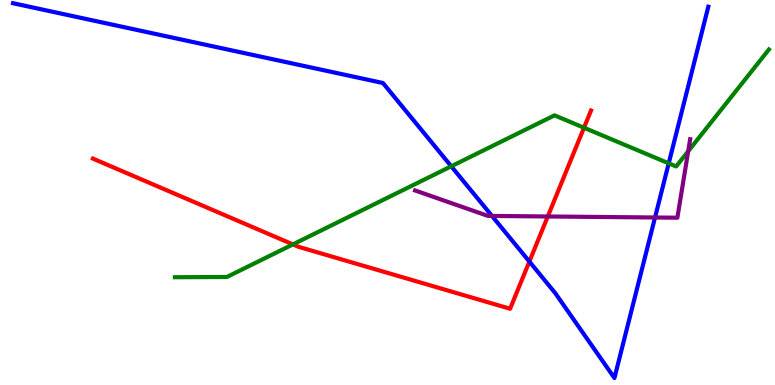[{'lines': ['blue', 'red'], 'intersections': [{'x': 6.83, 'y': 3.21}]}, {'lines': ['green', 'red'], 'intersections': [{'x': 3.78, 'y': 3.65}, {'x': 7.54, 'y': 6.68}]}, {'lines': ['purple', 'red'], 'intersections': [{'x': 7.07, 'y': 4.38}]}, {'lines': ['blue', 'green'], 'intersections': [{'x': 5.82, 'y': 5.68}, {'x': 8.63, 'y': 5.76}]}, {'lines': ['blue', 'purple'], 'intersections': [{'x': 6.35, 'y': 4.39}, {'x': 8.45, 'y': 4.35}]}, {'lines': ['green', 'purple'], 'intersections': [{'x': 8.88, 'y': 6.07}]}]